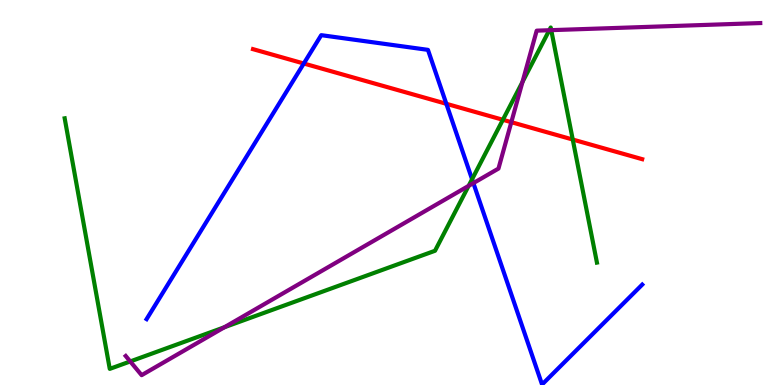[{'lines': ['blue', 'red'], 'intersections': [{'x': 3.92, 'y': 8.35}, {'x': 5.76, 'y': 7.3}]}, {'lines': ['green', 'red'], 'intersections': [{'x': 6.49, 'y': 6.89}, {'x': 7.39, 'y': 6.38}]}, {'lines': ['purple', 'red'], 'intersections': [{'x': 6.6, 'y': 6.83}]}, {'lines': ['blue', 'green'], 'intersections': [{'x': 6.09, 'y': 5.34}]}, {'lines': ['blue', 'purple'], 'intersections': [{'x': 6.11, 'y': 5.24}]}, {'lines': ['green', 'purple'], 'intersections': [{'x': 1.68, 'y': 0.612}, {'x': 2.9, 'y': 1.5}, {'x': 6.05, 'y': 5.17}, {'x': 6.74, 'y': 7.87}, {'x': 7.09, 'y': 9.21}, {'x': 7.11, 'y': 9.22}]}]